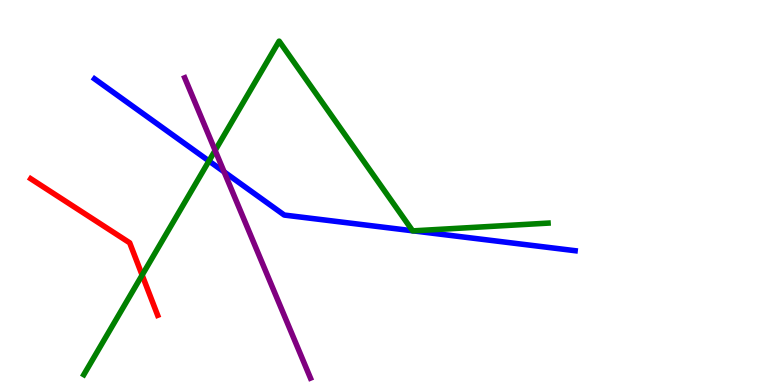[{'lines': ['blue', 'red'], 'intersections': []}, {'lines': ['green', 'red'], 'intersections': [{'x': 1.83, 'y': 2.85}]}, {'lines': ['purple', 'red'], 'intersections': []}, {'lines': ['blue', 'green'], 'intersections': [{'x': 2.7, 'y': 5.82}, {'x': 5.32, 'y': 4.01}, {'x': 5.33, 'y': 4.0}]}, {'lines': ['blue', 'purple'], 'intersections': [{'x': 2.89, 'y': 5.54}]}, {'lines': ['green', 'purple'], 'intersections': [{'x': 2.78, 'y': 6.09}]}]